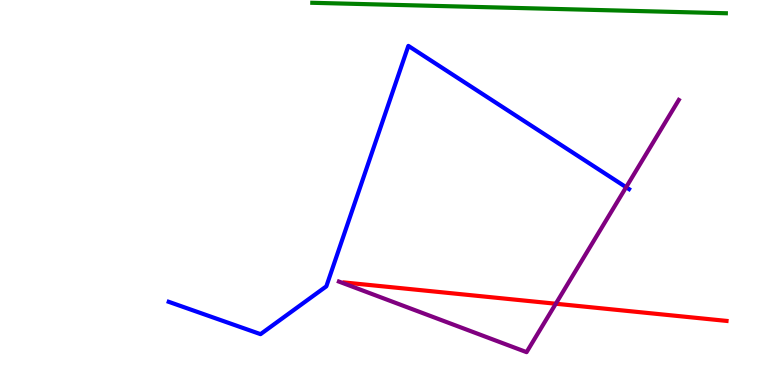[{'lines': ['blue', 'red'], 'intersections': []}, {'lines': ['green', 'red'], 'intersections': []}, {'lines': ['purple', 'red'], 'intersections': [{'x': 7.17, 'y': 2.11}]}, {'lines': ['blue', 'green'], 'intersections': []}, {'lines': ['blue', 'purple'], 'intersections': [{'x': 8.08, 'y': 5.14}]}, {'lines': ['green', 'purple'], 'intersections': []}]